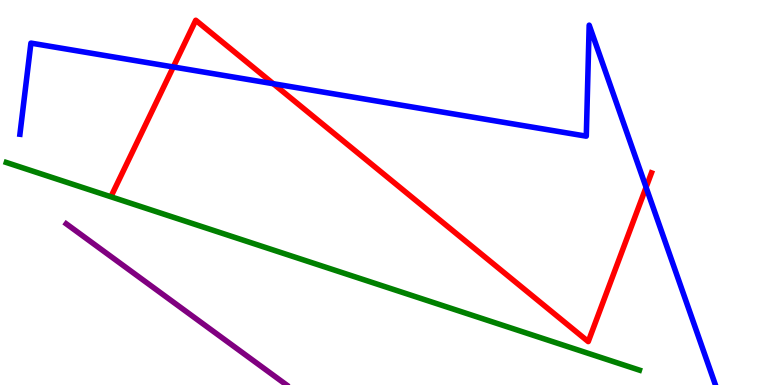[{'lines': ['blue', 'red'], 'intersections': [{'x': 2.24, 'y': 8.26}, {'x': 3.53, 'y': 7.83}, {'x': 8.34, 'y': 5.14}]}, {'lines': ['green', 'red'], 'intersections': []}, {'lines': ['purple', 'red'], 'intersections': []}, {'lines': ['blue', 'green'], 'intersections': []}, {'lines': ['blue', 'purple'], 'intersections': []}, {'lines': ['green', 'purple'], 'intersections': []}]